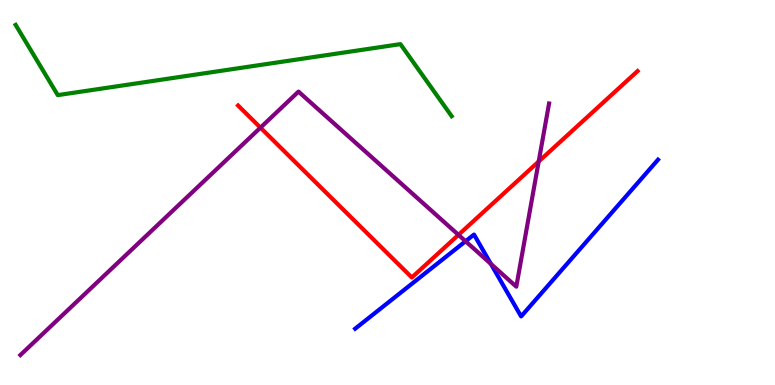[{'lines': ['blue', 'red'], 'intersections': []}, {'lines': ['green', 'red'], 'intersections': []}, {'lines': ['purple', 'red'], 'intersections': [{'x': 3.36, 'y': 6.68}, {'x': 5.92, 'y': 3.9}, {'x': 6.95, 'y': 5.81}]}, {'lines': ['blue', 'green'], 'intersections': []}, {'lines': ['blue', 'purple'], 'intersections': [{'x': 6.01, 'y': 3.73}, {'x': 6.33, 'y': 3.15}]}, {'lines': ['green', 'purple'], 'intersections': []}]